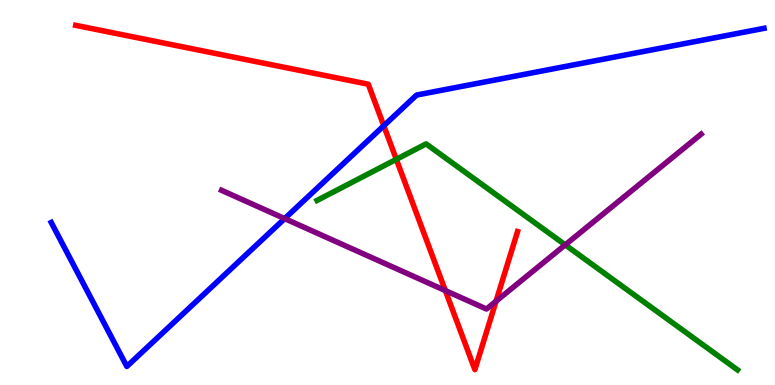[{'lines': ['blue', 'red'], 'intersections': [{'x': 4.95, 'y': 6.73}]}, {'lines': ['green', 'red'], 'intersections': [{'x': 5.11, 'y': 5.86}]}, {'lines': ['purple', 'red'], 'intersections': [{'x': 5.75, 'y': 2.45}, {'x': 6.4, 'y': 2.18}]}, {'lines': ['blue', 'green'], 'intersections': []}, {'lines': ['blue', 'purple'], 'intersections': [{'x': 3.67, 'y': 4.32}]}, {'lines': ['green', 'purple'], 'intersections': [{'x': 7.29, 'y': 3.64}]}]